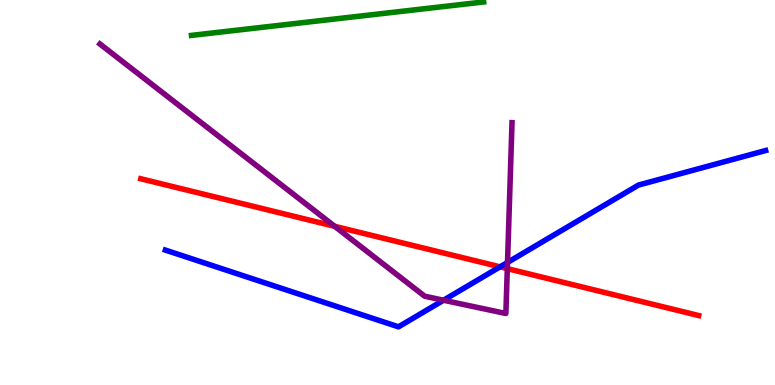[{'lines': ['blue', 'red'], 'intersections': [{'x': 6.45, 'y': 3.07}]}, {'lines': ['green', 'red'], 'intersections': []}, {'lines': ['purple', 'red'], 'intersections': [{'x': 4.32, 'y': 4.12}, {'x': 6.55, 'y': 3.02}]}, {'lines': ['blue', 'green'], 'intersections': []}, {'lines': ['blue', 'purple'], 'intersections': [{'x': 5.72, 'y': 2.2}, {'x': 6.55, 'y': 3.18}]}, {'lines': ['green', 'purple'], 'intersections': []}]